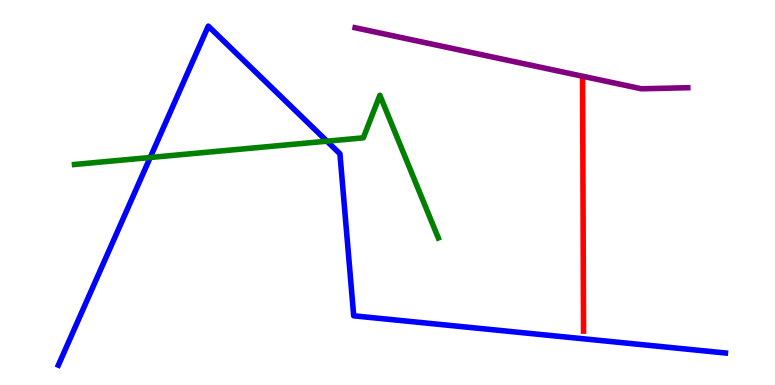[{'lines': ['blue', 'red'], 'intersections': []}, {'lines': ['green', 'red'], 'intersections': []}, {'lines': ['purple', 'red'], 'intersections': []}, {'lines': ['blue', 'green'], 'intersections': [{'x': 1.94, 'y': 5.91}, {'x': 4.22, 'y': 6.33}]}, {'lines': ['blue', 'purple'], 'intersections': []}, {'lines': ['green', 'purple'], 'intersections': []}]